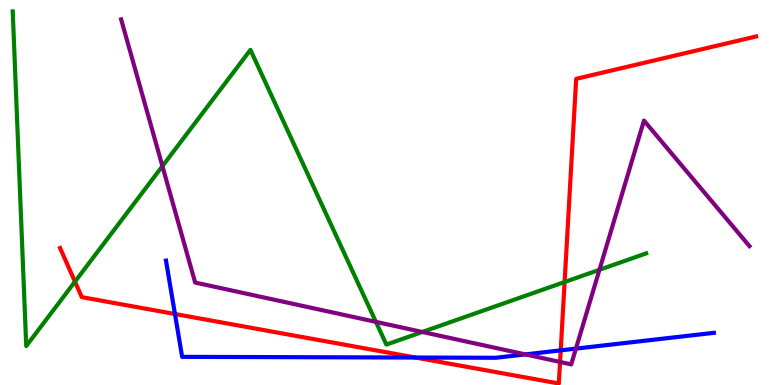[{'lines': ['blue', 'red'], 'intersections': [{'x': 2.26, 'y': 1.84}, {'x': 5.36, 'y': 0.713}, {'x': 7.24, 'y': 0.9}]}, {'lines': ['green', 'red'], 'intersections': [{'x': 0.967, 'y': 2.68}, {'x': 7.29, 'y': 2.67}]}, {'lines': ['purple', 'red'], 'intersections': [{'x': 7.23, 'y': 0.599}]}, {'lines': ['blue', 'green'], 'intersections': []}, {'lines': ['blue', 'purple'], 'intersections': [{'x': 6.78, 'y': 0.795}, {'x': 7.43, 'y': 0.945}]}, {'lines': ['green', 'purple'], 'intersections': [{'x': 2.1, 'y': 5.68}, {'x': 4.85, 'y': 1.64}, {'x': 5.45, 'y': 1.38}, {'x': 7.73, 'y': 2.99}]}]